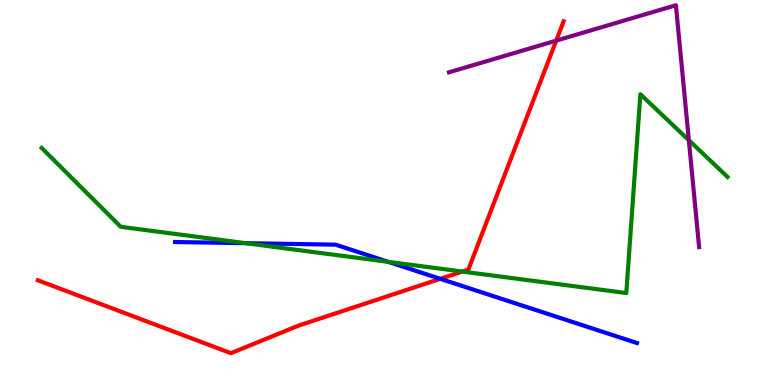[{'lines': ['blue', 'red'], 'intersections': [{'x': 5.68, 'y': 2.76}]}, {'lines': ['green', 'red'], 'intersections': [{'x': 5.96, 'y': 2.95}]}, {'lines': ['purple', 'red'], 'intersections': [{'x': 7.18, 'y': 8.95}]}, {'lines': ['blue', 'green'], 'intersections': [{'x': 3.17, 'y': 3.68}, {'x': 5.01, 'y': 3.2}]}, {'lines': ['blue', 'purple'], 'intersections': []}, {'lines': ['green', 'purple'], 'intersections': [{'x': 8.89, 'y': 6.36}]}]